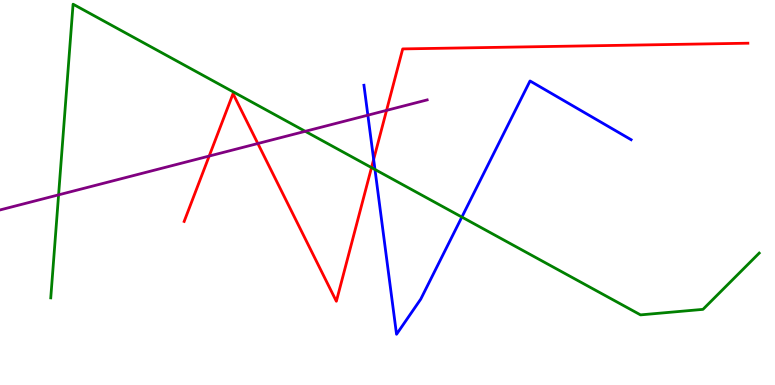[{'lines': ['blue', 'red'], 'intersections': [{'x': 4.82, 'y': 5.86}]}, {'lines': ['green', 'red'], 'intersections': [{'x': 4.79, 'y': 5.65}]}, {'lines': ['purple', 'red'], 'intersections': [{'x': 2.7, 'y': 5.95}, {'x': 3.33, 'y': 6.27}, {'x': 4.99, 'y': 7.13}]}, {'lines': ['blue', 'green'], 'intersections': [{'x': 4.84, 'y': 5.6}, {'x': 5.96, 'y': 4.36}]}, {'lines': ['blue', 'purple'], 'intersections': [{'x': 4.75, 'y': 7.01}]}, {'lines': ['green', 'purple'], 'intersections': [{'x': 0.756, 'y': 4.94}, {'x': 3.94, 'y': 6.59}]}]